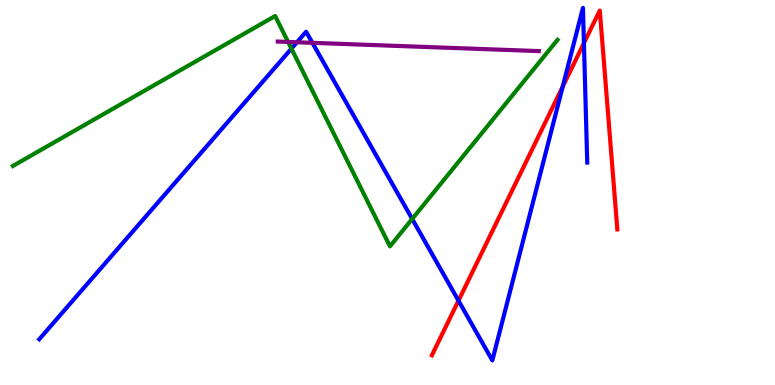[{'lines': ['blue', 'red'], 'intersections': [{'x': 5.92, 'y': 2.19}, {'x': 7.26, 'y': 7.75}, {'x': 7.53, 'y': 8.88}]}, {'lines': ['green', 'red'], 'intersections': []}, {'lines': ['purple', 'red'], 'intersections': []}, {'lines': ['blue', 'green'], 'intersections': [{'x': 3.76, 'y': 8.74}, {'x': 5.32, 'y': 4.31}]}, {'lines': ['blue', 'purple'], 'intersections': [{'x': 3.83, 'y': 8.9}, {'x': 4.03, 'y': 8.89}]}, {'lines': ['green', 'purple'], 'intersections': [{'x': 3.72, 'y': 8.91}]}]